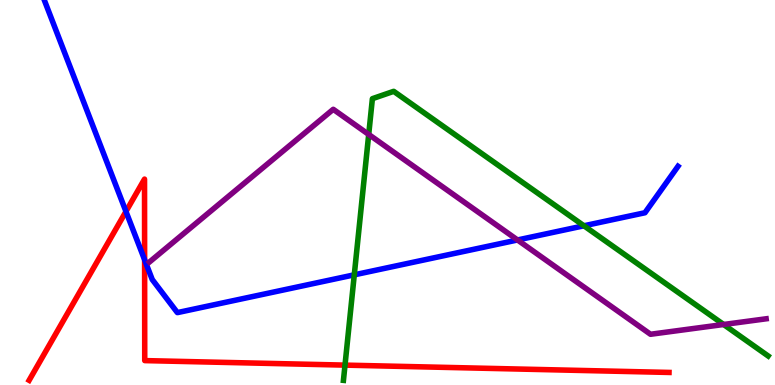[{'lines': ['blue', 'red'], 'intersections': [{'x': 1.63, 'y': 4.51}, {'x': 1.87, 'y': 3.25}]}, {'lines': ['green', 'red'], 'intersections': [{'x': 4.45, 'y': 0.516}]}, {'lines': ['purple', 'red'], 'intersections': []}, {'lines': ['blue', 'green'], 'intersections': [{'x': 4.57, 'y': 2.86}, {'x': 7.53, 'y': 4.14}]}, {'lines': ['blue', 'purple'], 'intersections': [{'x': 6.68, 'y': 3.77}]}, {'lines': ['green', 'purple'], 'intersections': [{'x': 4.76, 'y': 6.51}, {'x': 9.34, 'y': 1.57}]}]